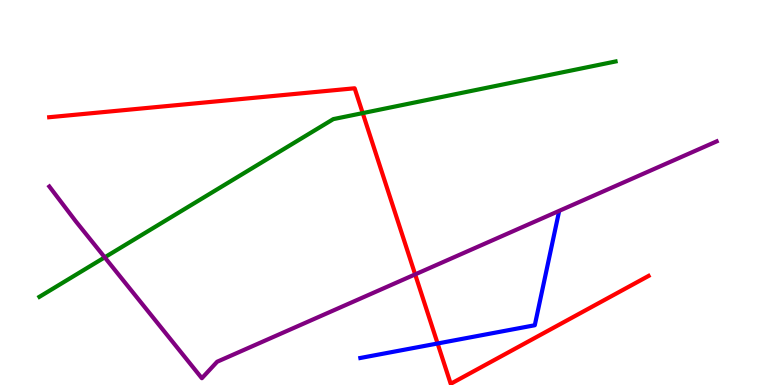[{'lines': ['blue', 'red'], 'intersections': [{'x': 5.65, 'y': 1.08}]}, {'lines': ['green', 'red'], 'intersections': [{'x': 4.68, 'y': 7.06}]}, {'lines': ['purple', 'red'], 'intersections': [{'x': 5.36, 'y': 2.87}]}, {'lines': ['blue', 'green'], 'intersections': []}, {'lines': ['blue', 'purple'], 'intersections': []}, {'lines': ['green', 'purple'], 'intersections': [{'x': 1.35, 'y': 3.32}]}]